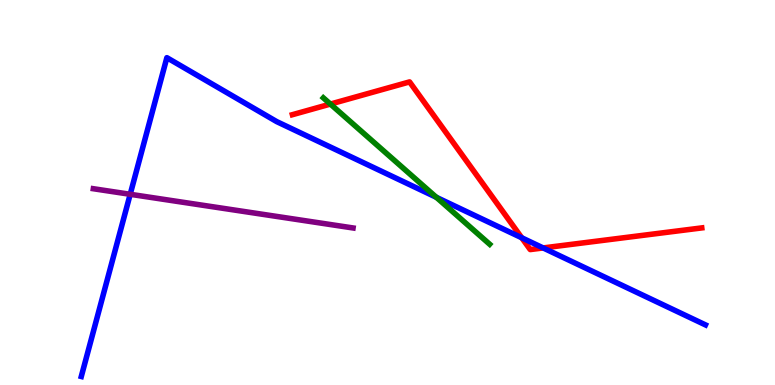[{'lines': ['blue', 'red'], 'intersections': [{'x': 6.73, 'y': 3.82}, {'x': 7.01, 'y': 3.56}]}, {'lines': ['green', 'red'], 'intersections': [{'x': 4.26, 'y': 7.3}]}, {'lines': ['purple', 'red'], 'intersections': []}, {'lines': ['blue', 'green'], 'intersections': [{'x': 5.63, 'y': 4.88}]}, {'lines': ['blue', 'purple'], 'intersections': [{'x': 1.68, 'y': 4.95}]}, {'lines': ['green', 'purple'], 'intersections': []}]